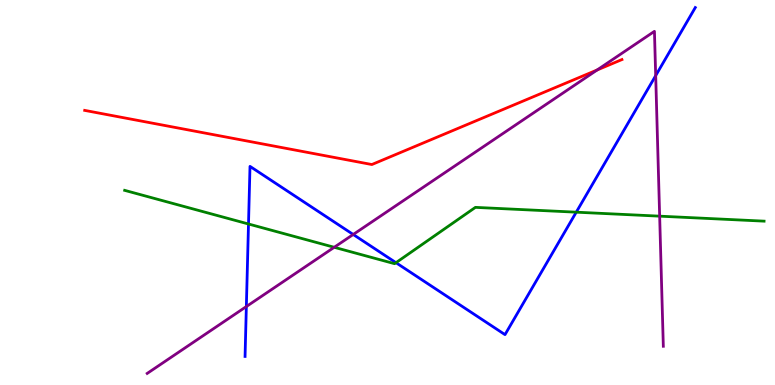[{'lines': ['blue', 'red'], 'intersections': []}, {'lines': ['green', 'red'], 'intersections': []}, {'lines': ['purple', 'red'], 'intersections': [{'x': 7.71, 'y': 8.18}]}, {'lines': ['blue', 'green'], 'intersections': [{'x': 3.21, 'y': 4.18}, {'x': 5.11, 'y': 3.18}, {'x': 7.44, 'y': 4.49}]}, {'lines': ['blue', 'purple'], 'intersections': [{'x': 3.18, 'y': 2.04}, {'x': 4.56, 'y': 3.91}, {'x': 8.46, 'y': 8.04}]}, {'lines': ['green', 'purple'], 'intersections': [{'x': 4.31, 'y': 3.58}, {'x': 8.51, 'y': 4.39}]}]